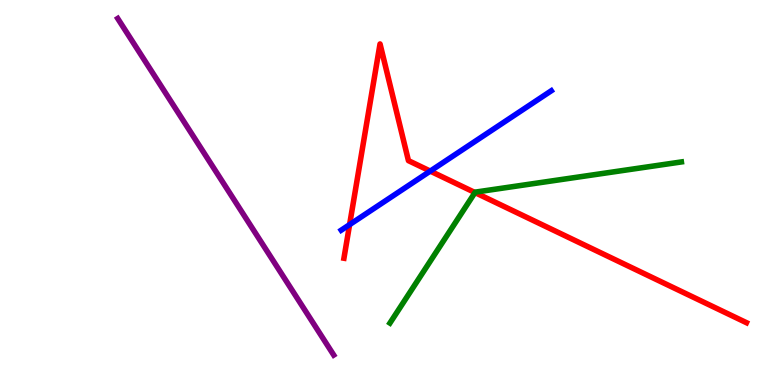[{'lines': ['blue', 'red'], 'intersections': [{'x': 4.51, 'y': 4.17}, {'x': 5.55, 'y': 5.56}]}, {'lines': ['green', 'red'], 'intersections': [{'x': 6.13, 'y': 5.0}]}, {'lines': ['purple', 'red'], 'intersections': []}, {'lines': ['blue', 'green'], 'intersections': []}, {'lines': ['blue', 'purple'], 'intersections': []}, {'lines': ['green', 'purple'], 'intersections': []}]